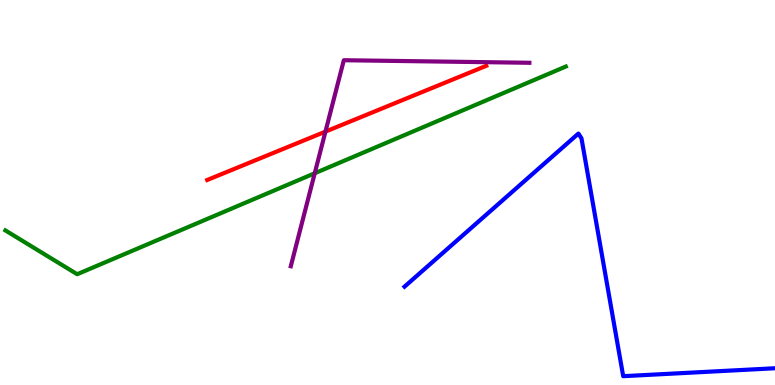[{'lines': ['blue', 'red'], 'intersections': []}, {'lines': ['green', 'red'], 'intersections': []}, {'lines': ['purple', 'red'], 'intersections': [{'x': 4.2, 'y': 6.58}]}, {'lines': ['blue', 'green'], 'intersections': []}, {'lines': ['blue', 'purple'], 'intersections': []}, {'lines': ['green', 'purple'], 'intersections': [{'x': 4.06, 'y': 5.5}]}]